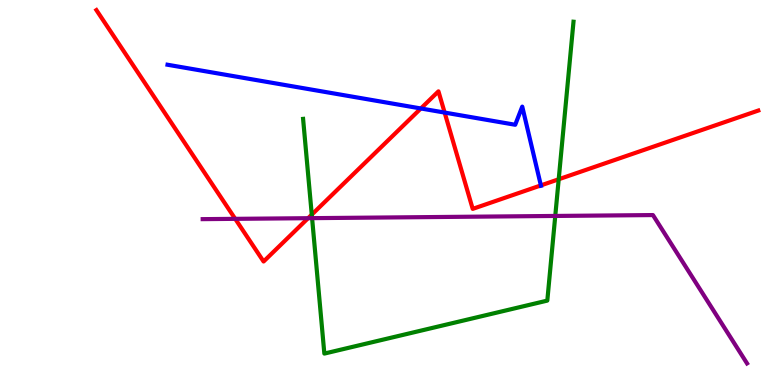[{'lines': ['blue', 'red'], 'intersections': [{'x': 5.43, 'y': 7.18}, {'x': 5.74, 'y': 7.08}, {'x': 6.98, 'y': 5.18}]}, {'lines': ['green', 'red'], 'intersections': [{'x': 4.02, 'y': 4.43}, {'x': 7.21, 'y': 5.34}]}, {'lines': ['purple', 'red'], 'intersections': [{'x': 3.04, 'y': 4.32}, {'x': 3.98, 'y': 4.33}]}, {'lines': ['blue', 'green'], 'intersections': []}, {'lines': ['blue', 'purple'], 'intersections': []}, {'lines': ['green', 'purple'], 'intersections': [{'x': 4.03, 'y': 4.33}, {'x': 7.16, 'y': 4.39}]}]